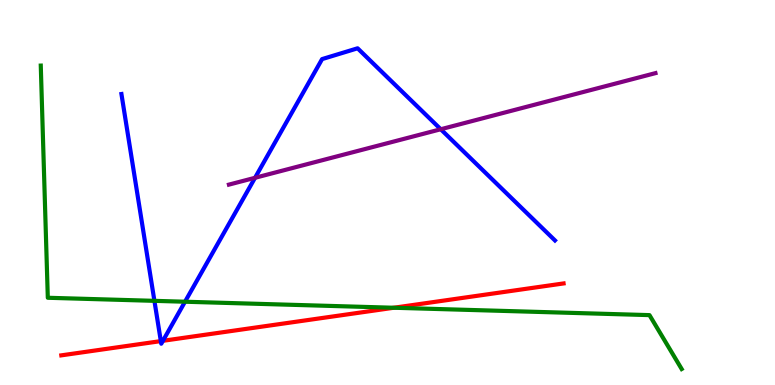[{'lines': ['blue', 'red'], 'intersections': [{'x': 2.08, 'y': 1.14}, {'x': 2.1, 'y': 1.15}]}, {'lines': ['green', 'red'], 'intersections': [{'x': 5.08, 'y': 2.01}]}, {'lines': ['purple', 'red'], 'intersections': []}, {'lines': ['blue', 'green'], 'intersections': [{'x': 1.99, 'y': 2.19}, {'x': 2.39, 'y': 2.16}]}, {'lines': ['blue', 'purple'], 'intersections': [{'x': 3.29, 'y': 5.38}, {'x': 5.69, 'y': 6.64}]}, {'lines': ['green', 'purple'], 'intersections': []}]